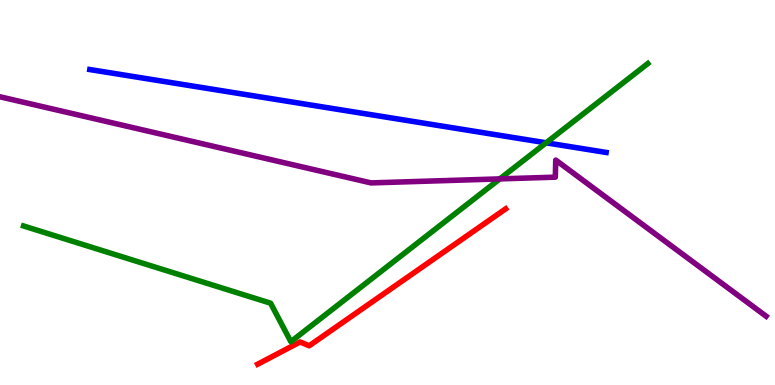[{'lines': ['blue', 'red'], 'intersections': []}, {'lines': ['green', 'red'], 'intersections': []}, {'lines': ['purple', 'red'], 'intersections': []}, {'lines': ['blue', 'green'], 'intersections': [{'x': 7.05, 'y': 6.29}]}, {'lines': ['blue', 'purple'], 'intersections': []}, {'lines': ['green', 'purple'], 'intersections': [{'x': 6.45, 'y': 5.35}]}]